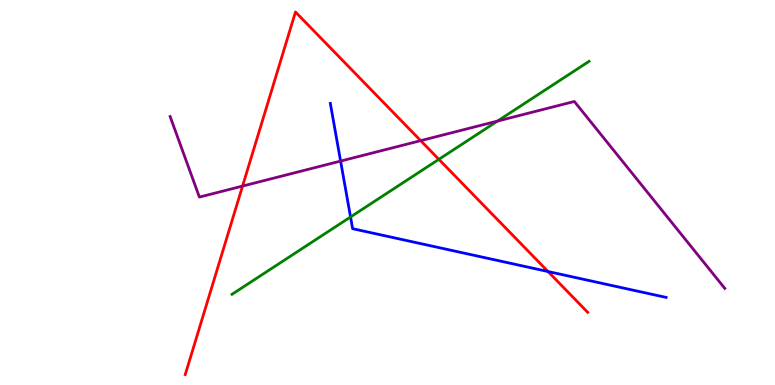[{'lines': ['blue', 'red'], 'intersections': [{'x': 7.07, 'y': 2.95}]}, {'lines': ['green', 'red'], 'intersections': [{'x': 5.66, 'y': 5.86}]}, {'lines': ['purple', 'red'], 'intersections': [{'x': 3.13, 'y': 5.17}, {'x': 5.43, 'y': 6.35}]}, {'lines': ['blue', 'green'], 'intersections': [{'x': 4.52, 'y': 4.36}]}, {'lines': ['blue', 'purple'], 'intersections': [{'x': 4.39, 'y': 5.82}]}, {'lines': ['green', 'purple'], 'intersections': [{'x': 6.42, 'y': 6.86}]}]